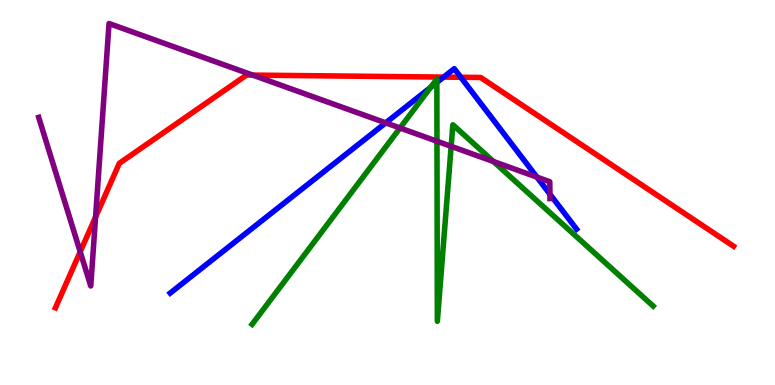[{'lines': ['blue', 'red'], 'intersections': [{'x': 5.72, 'y': 8.0}, {'x': 5.95, 'y': 7.99}]}, {'lines': ['green', 'red'], 'intersections': []}, {'lines': ['purple', 'red'], 'intersections': [{'x': 1.03, 'y': 3.46}, {'x': 1.23, 'y': 4.36}, {'x': 3.26, 'y': 8.05}]}, {'lines': ['blue', 'green'], 'intersections': [{'x': 5.56, 'y': 7.73}, {'x': 5.64, 'y': 7.86}]}, {'lines': ['blue', 'purple'], 'intersections': [{'x': 4.98, 'y': 6.81}, {'x': 6.93, 'y': 5.4}, {'x': 7.1, 'y': 4.96}]}, {'lines': ['green', 'purple'], 'intersections': [{'x': 5.16, 'y': 6.68}, {'x': 5.64, 'y': 6.33}, {'x': 5.82, 'y': 6.2}, {'x': 6.37, 'y': 5.8}]}]